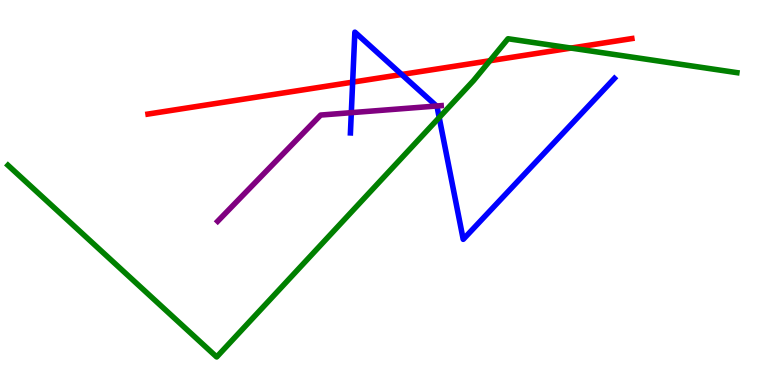[{'lines': ['blue', 'red'], 'intersections': [{'x': 4.55, 'y': 7.87}, {'x': 5.18, 'y': 8.07}]}, {'lines': ['green', 'red'], 'intersections': [{'x': 6.32, 'y': 8.42}, {'x': 7.37, 'y': 8.75}]}, {'lines': ['purple', 'red'], 'intersections': []}, {'lines': ['blue', 'green'], 'intersections': [{'x': 5.67, 'y': 6.95}]}, {'lines': ['blue', 'purple'], 'intersections': [{'x': 4.53, 'y': 7.07}, {'x': 5.63, 'y': 7.25}]}, {'lines': ['green', 'purple'], 'intersections': []}]